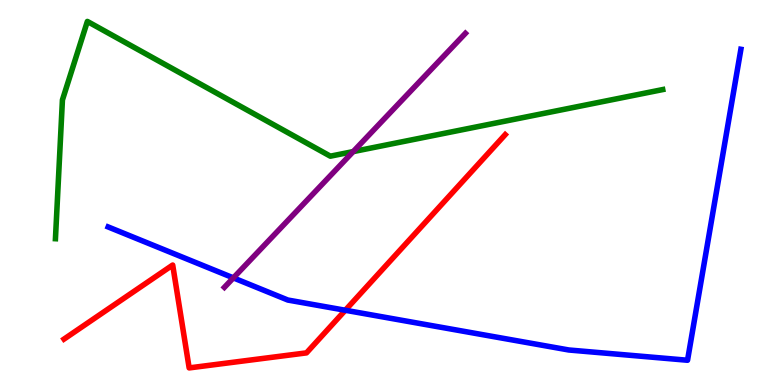[{'lines': ['blue', 'red'], 'intersections': [{'x': 4.46, 'y': 1.94}]}, {'lines': ['green', 'red'], 'intersections': []}, {'lines': ['purple', 'red'], 'intersections': []}, {'lines': ['blue', 'green'], 'intersections': []}, {'lines': ['blue', 'purple'], 'intersections': [{'x': 3.01, 'y': 2.78}]}, {'lines': ['green', 'purple'], 'intersections': [{'x': 4.56, 'y': 6.06}]}]